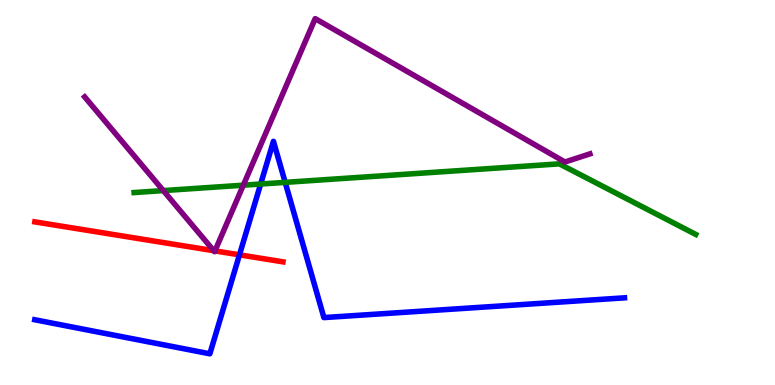[{'lines': ['blue', 'red'], 'intersections': [{'x': 3.09, 'y': 3.38}]}, {'lines': ['green', 'red'], 'intersections': []}, {'lines': ['purple', 'red'], 'intersections': [{'x': 2.76, 'y': 3.49}, {'x': 2.77, 'y': 3.48}]}, {'lines': ['blue', 'green'], 'intersections': [{'x': 3.36, 'y': 5.22}, {'x': 3.68, 'y': 5.26}]}, {'lines': ['blue', 'purple'], 'intersections': []}, {'lines': ['green', 'purple'], 'intersections': [{'x': 2.11, 'y': 5.05}, {'x': 3.14, 'y': 5.19}]}]